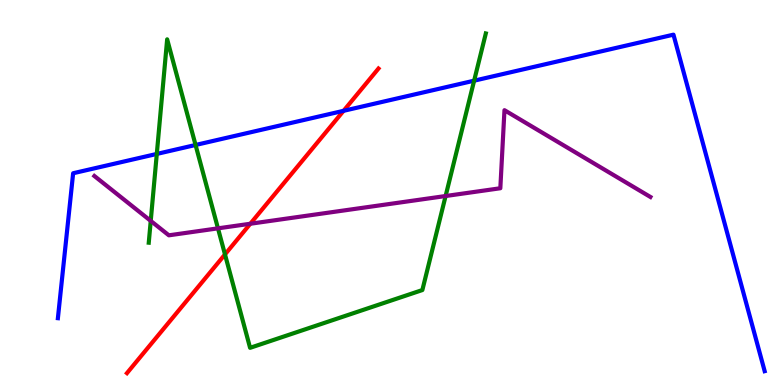[{'lines': ['blue', 'red'], 'intersections': [{'x': 4.43, 'y': 7.12}]}, {'lines': ['green', 'red'], 'intersections': [{'x': 2.9, 'y': 3.39}]}, {'lines': ['purple', 'red'], 'intersections': [{'x': 3.23, 'y': 4.19}]}, {'lines': ['blue', 'green'], 'intersections': [{'x': 2.02, 'y': 6.0}, {'x': 2.52, 'y': 6.23}, {'x': 6.12, 'y': 7.9}]}, {'lines': ['blue', 'purple'], 'intersections': []}, {'lines': ['green', 'purple'], 'intersections': [{'x': 1.94, 'y': 4.26}, {'x': 2.81, 'y': 4.07}, {'x': 5.75, 'y': 4.91}]}]